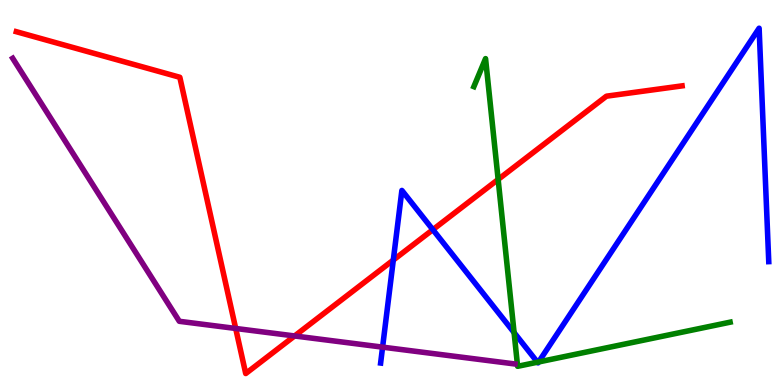[{'lines': ['blue', 'red'], 'intersections': [{'x': 5.07, 'y': 3.24}, {'x': 5.59, 'y': 4.03}]}, {'lines': ['green', 'red'], 'intersections': [{'x': 6.43, 'y': 5.34}]}, {'lines': ['purple', 'red'], 'intersections': [{'x': 3.04, 'y': 1.47}, {'x': 3.8, 'y': 1.27}]}, {'lines': ['blue', 'green'], 'intersections': [{'x': 6.63, 'y': 1.36}, {'x': 6.94, 'y': 0.592}, {'x': 6.95, 'y': 0.599}]}, {'lines': ['blue', 'purple'], 'intersections': [{'x': 4.94, 'y': 0.983}]}, {'lines': ['green', 'purple'], 'intersections': []}]